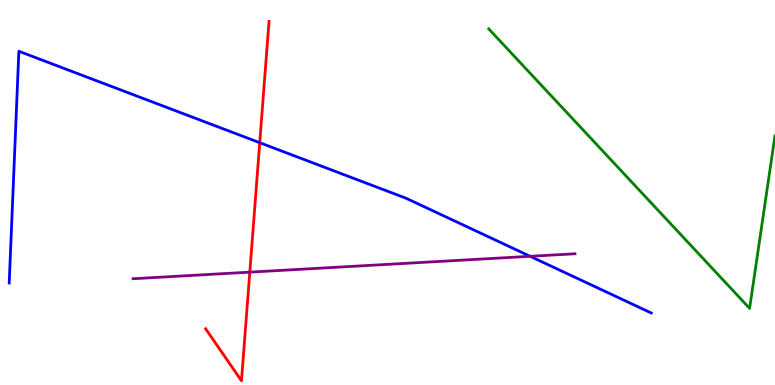[{'lines': ['blue', 'red'], 'intersections': [{'x': 3.35, 'y': 6.29}]}, {'lines': ['green', 'red'], 'intersections': []}, {'lines': ['purple', 'red'], 'intersections': [{'x': 3.22, 'y': 2.93}]}, {'lines': ['blue', 'green'], 'intersections': []}, {'lines': ['blue', 'purple'], 'intersections': [{'x': 6.84, 'y': 3.34}]}, {'lines': ['green', 'purple'], 'intersections': []}]